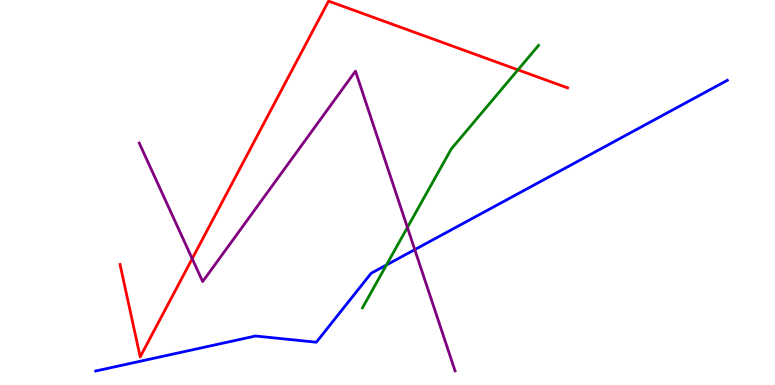[{'lines': ['blue', 'red'], 'intersections': []}, {'lines': ['green', 'red'], 'intersections': [{'x': 6.68, 'y': 8.19}]}, {'lines': ['purple', 'red'], 'intersections': [{'x': 2.48, 'y': 3.28}]}, {'lines': ['blue', 'green'], 'intersections': [{'x': 4.99, 'y': 3.12}]}, {'lines': ['blue', 'purple'], 'intersections': [{'x': 5.35, 'y': 3.52}]}, {'lines': ['green', 'purple'], 'intersections': [{'x': 5.26, 'y': 4.09}]}]